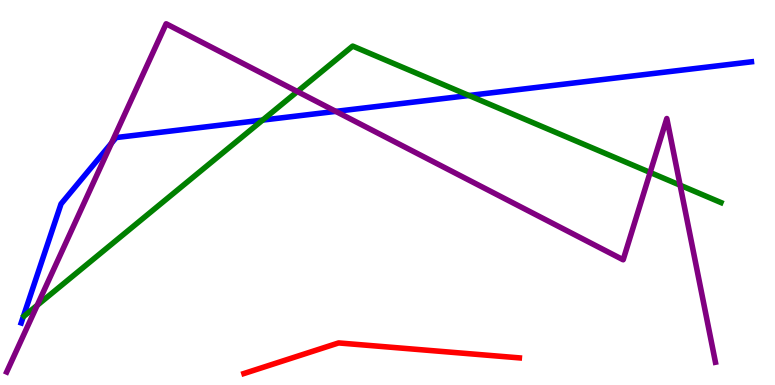[{'lines': ['blue', 'red'], 'intersections': []}, {'lines': ['green', 'red'], 'intersections': []}, {'lines': ['purple', 'red'], 'intersections': []}, {'lines': ['blue', 'green'], 'intersections': [{'x': 3.39, 'y': 6.88}, {'x': 6.05, 'y': 7.52}]}, {'lines': ['blue', 'purple'], 'intersections': [{'x': 1.44, 'y': 6.28}, {'x': 4.33, 'y': 7.11}]}, {'lines': ['green', 'purple'], 'intersections': [{'x': 0.48, 'y': 2.07}, {'x': 3.84, 'y': 7.62}, {'x': 8.39, 'y': 5.52}, {'x': 8.78, 'y': 5.19}]}]